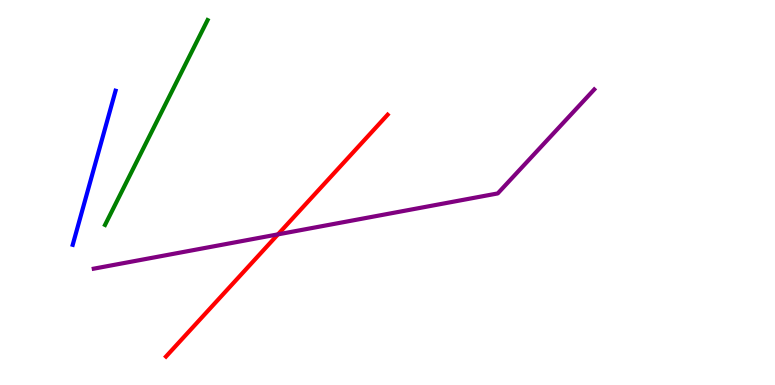[{'lines': ['blue', 'red'], 'intersections': []}, {'lines': ['green', 'red'], 'intersections': []}, {'lines': ['purple', 'red'], 'intersections': [{'x': 3.59, 'y': 3.91}]}, {'lines': ['blue', 'green'], 'intersections': []}, {'lines': ['blue', 'purple'], 'intersections': []}, {'lines': ['green', 'purple'], 'intersections': []}]